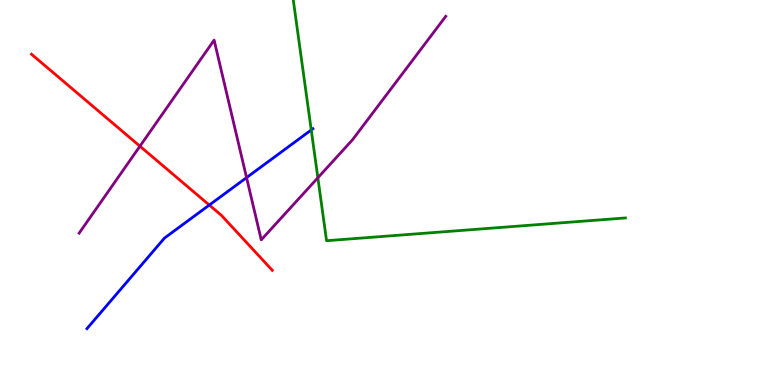[{'lines': ['blue', 'red'], 'intersections': [{'x': 2.7, 'y': 4.67}]}, {'lines': ['green', 'red'], 'intersections': []}, {'lines': ['purple', 'red'], 'intersections': [{'x': 1.81, 'y': 6.2}]}, {'lines': ['blue', 'green'], 'intersections': [{'x': 4.02, 'y': 6.62}]}, {'lines': ['blue', 'purple'], 'intersections': [{'x': 3.18, 'y': 5.39}]}, {'lines': ['green', 'purple'], 'intersections': [{'x': 4.1, 'y': 5.38}]}]